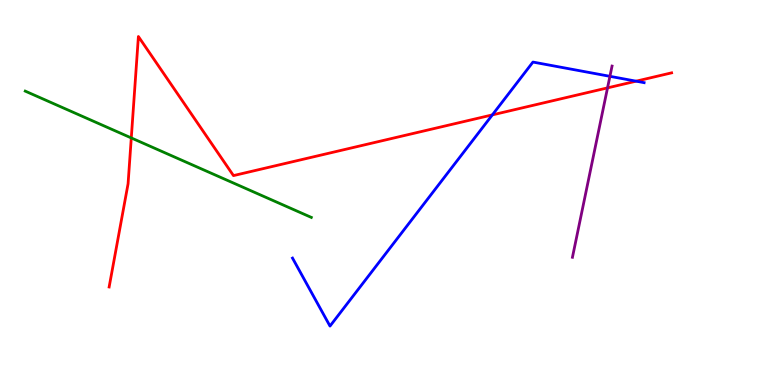[{'lines': ['blue', 'red'], 'intersections': [{'x': 6.35, 'y': 7.02}, {'x': 8.21, 'y': 7.89}]}, {'lines': ['green', 'red'], 'intersections': [{'x': 1.69, 'y': 6.42}]}, {'lines': ['purple', 'red'], 'intersections': [{'x': 7.84, 'y': 7.72}]}, {'lines': ['blue', 'green'], 'intersections': []}, {'lines': ['blue', 'purple'], 'intersections': [{'x': 7.87, 'y': 8.02}]}, {'lines': ['green', 'purple'], 'intersections': []}]